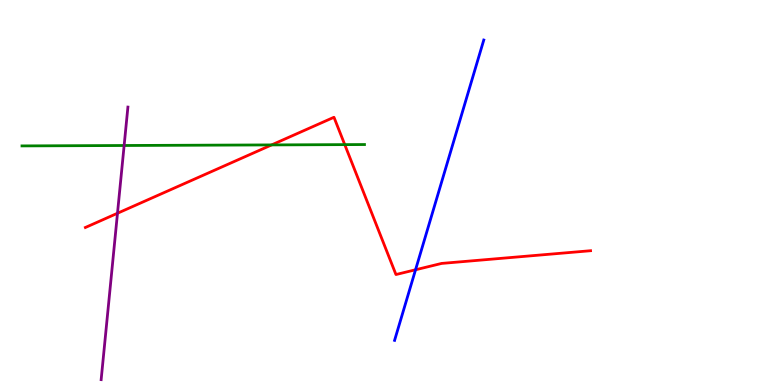[{'lines': ['blue', 'red'], 'intersections': [{'x': 5.36, 'y': 2.99}]}, {'lines': ['green', 'red'], 'intersections': [{'x': 3.5, 'y': 6.24}, {'x': 4.45, 'y': 6.24}]}, {'lines': ['purple', 'red'], 'intersections': [{'x': 1.52, 'y': 4.46}]}, {'lines': ['blue', 'green'], 'intersections': []}, {'lines': ['blue', 'purple'], 'intersections': []}, {'lines': ['green', 'purple'], 'intersections': [{'x': 1.6, 'y': 6.22}]}]